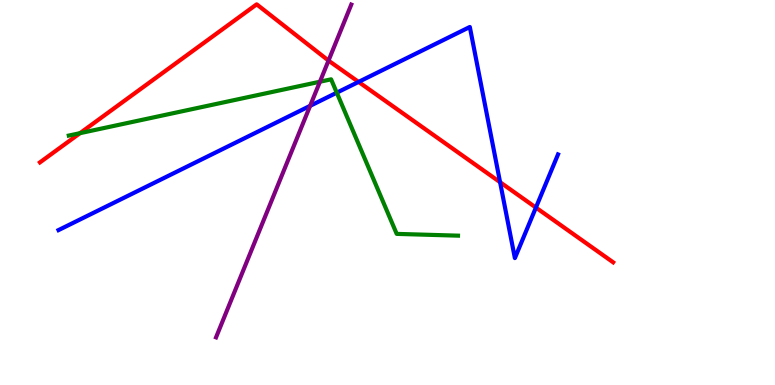[{'lines': ['blue', 'red'], 'intersections': [{'x': 4.63, 'y': 7.87}, {'x': 6.45, 'y': 5.27}, {'x': 6.91, 'y': 4.61}]}, {'lines': ['green', 'red'], 'intersections': [{'x': 1.03, 'y': 6.54}]}, {'lines': ['purple', 'red'], 'intersections': [{'x': 4.24, 'y': 8.43}]}, {'lines': ['blue', 'green'], 'intersections': [{'x': 4.35, 'y': 7.59}]}, {'lines': ['blue', 'purple'], 'intersections': [{'x': 4.0, 'y': 7.25}]}, {'lines': ['green', 'purple'], 'intersections': [{'x': 4.13, 'y': 7.88}]}]